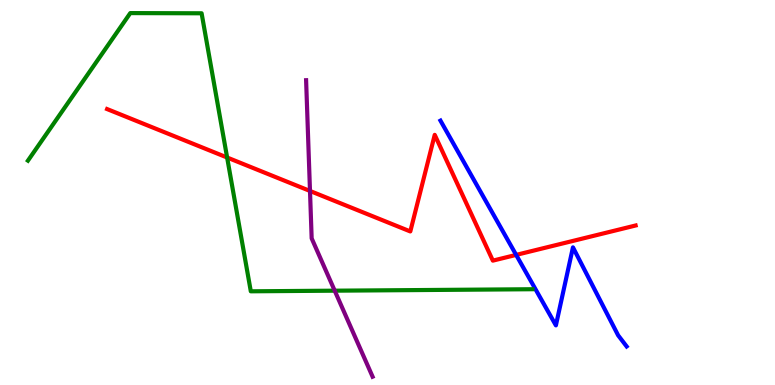[{'lines': ['blue', 'red'], 'intersections': [{'x': 6.66, 'y': 3.38}]}, {'lines': ['green', 'red'], 'intersections': [{'x': 2.93, 'y': 5.91}]}, {'lines': ['purple', 'red'], 'intersections': [{'x': 4.0, 'y': 5.04}]}, {'lines': ['blue', 'green'], 'intersections': []}, {'lines': ['blue', 'purple'], 'intersections': []}, {'lines': ['green', 'purple'], 'intersections': [{'x': 4.32, 'y': 2.45}]}]